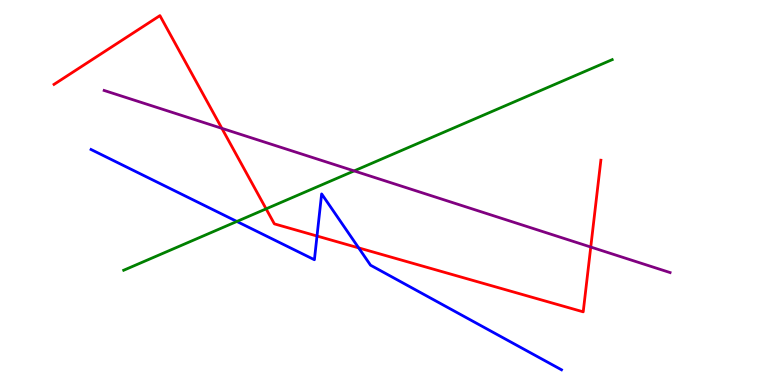[{'lines': ['blue', 'red'], 'intersections': [{'x': 4.09, 'y': 3.87}, {'x': 4.63, 'y': 3.56}]}, {'lines': ['green', 'red'], 'intersections': [{'x': 3.43, 'y': 4.58}]}, {'lines': ['purple', 'red'], 'intersections': [{'x': 2.86, 'y': 6.67}, {'x': 7.62, 'y': 3.58}]}, {'lines': ['blue', 'green'], 'intersections': [{'x': 3.06, 'y': 4.25}]}, {'lines': ['blue', 'purple'], 'intersections': []}, {'lines': ['green', 'purple'], 'intersections': [{'x': 4.57, 'y': 5.56}]}]